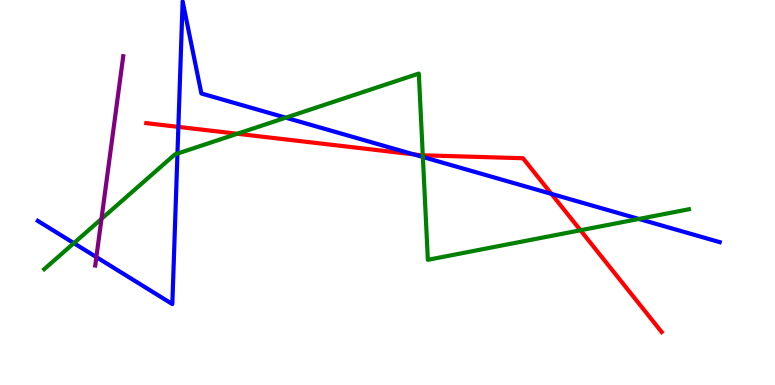[{'lines': ['blue', 'red'], 'intersections': [{'x': 2.3, 'y': 6.7}, {'x': 5.34, 'y': 5.99}, {'x': 7.12, 'y': 4.96}]}, {'lines': ['green', 'red'], 'intersections': [{'x': 3.06, 'y': 6.53}, {'x': 5.46, 'y': 5.97}, {'x': 7.49, 'y': 4.02}]}, {'lines': ['purple', 'red'], 'intersections': []}, {'lines': ['blue', 'green'], 'intersections': [{'x': 0.953, 'y': 3.68}, {'x': 2.29, 'y': 6.01}, {'x': 3.69, 'y': 6.94}, {'x': 5.46, 'y': 5.92}, {'x': 8.24, 'y': 4.31}]}, {'lines': ['blue', 'purple'], 'intersections': [{'x': 1.24, 'y': 3.32}]}, {'lines': ['green', 'purple'], 'intersections': [{'x': 1.31, 'y': 4.31}]}]